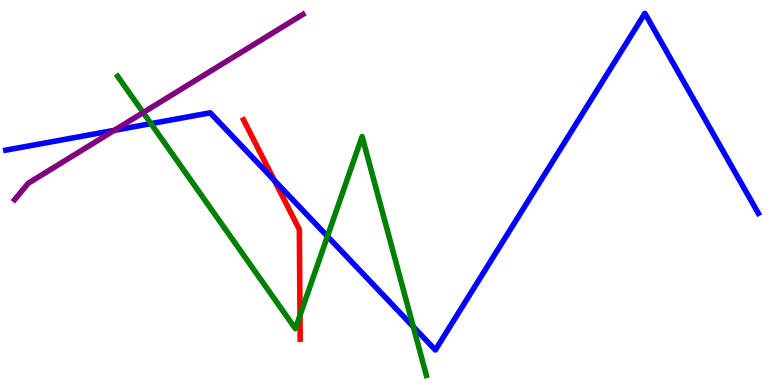[{'lines': ['blue', 'red'], 'intersections': [{'x': 3.54, 'y': 5.31}]}, {'lines': ['green', 'red'], 'intersections': [{'x': 3.87, 'y': 1.81}]}, {'lines': ['purple', 'red'], 'intersections': []}, {'lines': ['blue', 'green'], 'intersections': [{'x': 1.95, 'y': 6.79}, {'x': 4.23, 'y': 3.86}, {'x': 5.33, 'y': 1.51}]}, {'lines': ['blue', 'purple'], 'intersections': [{'x': 1.47, 'y': 6.61}]}, {'lines': ['green', 'purple'], 'intersections': [{'x': 1.85, 'y': 7.08}]}]